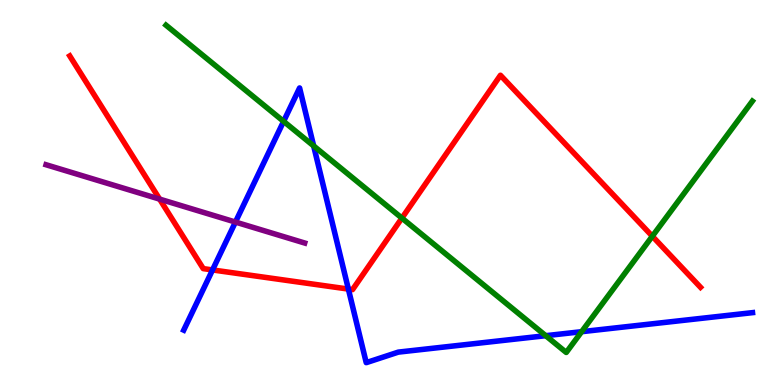[{'lines': ['blue', 'red'], 'intersections': [{'x': 2.74, 'y': 2.99}, {'x': 4.5, 'y': 2.49}]}, {'lines': ['green', 'red'], 'intersections': [{'x': 5.19, 'y': 4.34}, {'x': 8.42, 'y': 3.86}]}, {'lines': ['purple', 'red'], 'intersections': [{'x': 2.06, 'y': 4.83}]}, {'lines': ['blue', 'green'], 'intersections': [{'x': 3.66, 'y': 6.85}, {'x': 4.05, 'y': 6.21}, {'x': 7.04, 'y': 1.28}, {'x': 7.5, 'y': 1.38}]}, {'lines': ['blue', 'purple'], 'intersections': [{'x': 3.04, 'y': 4.23}]}, {'lines': ['green', 'purple'], 'intersections': []}]